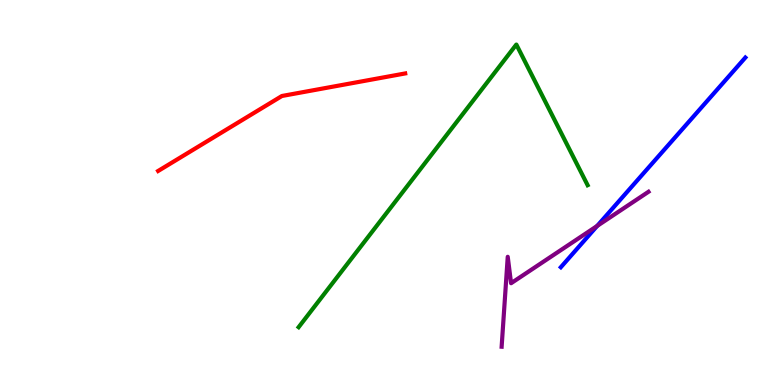[{'lines': ['blue', 'red'], 'intersections': []}, {'lines': ['green', 'red'], 'intersections': []}, {'lines': ['purple', 'red'], 'intersections': []}, {'lines': ['blue', 'green'], 'intersections': []}, {'lines': ['blue', 'purple'], 'intersections': [{'x': 7.71, 'y': 4.13}]}, {'lines': ['green', 'purple'], 'intersections': []}]